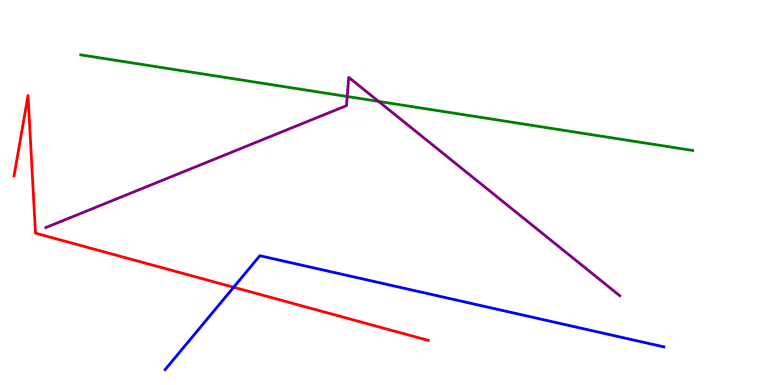[{'lines': ['blue', 'red'], 'intersections': [{'x': 3.01, 'y': 2.54}]}, {'lines': ['green', 'red'], 'intersections': []}, {'lines': ['purple', 'red'], 'intersections': []}, {'lines': ['blue', 'green'], 'intersections': []}, {'lines': ['blue', 'purple'], 'intersections': []}, {'lines': ['green', 'purple'], 'intersections': [{'x': 4.48, 'y': 7.49}, {'x': 4.88, 'y': 7.37}]}]